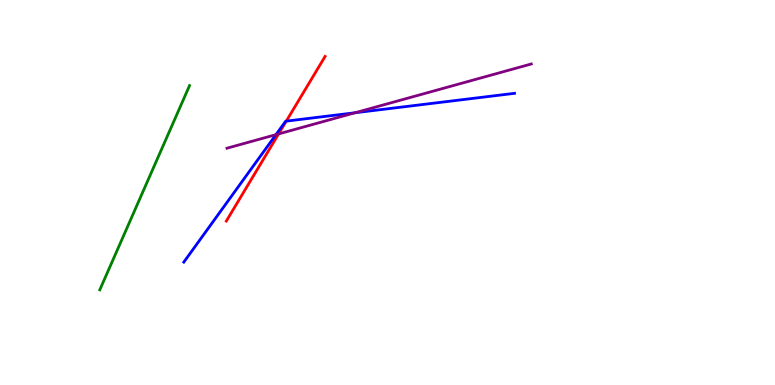[{'lines': ['blue', 'red'], 'intersections': [{'x': 3.69, 'y': 6.85}]}, {'lines': ['green', 'red'], 'intersections': []}, {'lines': ['purple', 'red'], 'intersections': [{'x': 3.59, 'y': 6.52}]}, {'lines': ['blue', 'green'], 'intersections': []}, {'lines': ['blue', 'purple'], 'intersections': [{'x': 3.56, 'y': 6.5}, {'x': 4.58, 'y': 7.07}]}, {'lines': ['green', 'purple'], 'intersections': []}]